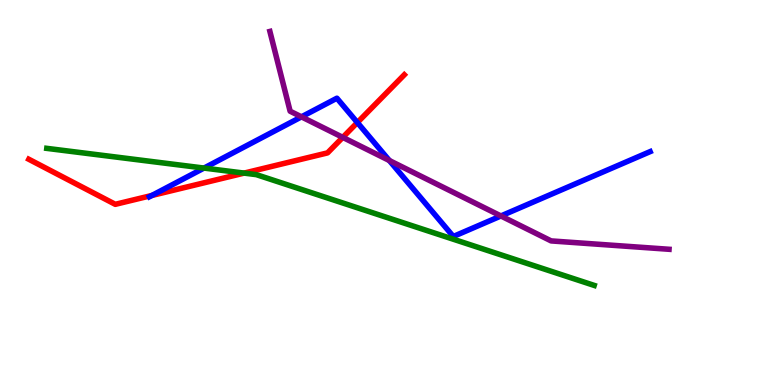[{'lines': ['blue', 'red'], 'intersections': [{'x': 1.96, 'y': 4.92}, {'x': 4.61, 'y': 6.82}]}, {'lines': ['green', 'red'], 'intersections': [{'x': 3.15, 'y': 5.5}]}, {'lines': ['purple', 'red'], 'intersections': [{'x': 4.42, 'y': 6.43}]}, {'lines': ['blue', 'green'], 'intersections': [{'x': 2.63, 'y': 5.63}]}, {'lines': ['blue', 'purple'], 'intersections': [{'x': 3.89, 'y': 6.97}, {'x': 5.02, 'y': 5.83}, {'x': 6.46, 'y': 4.39}]}, {'lines': ['green', 'purple'], 'intersections': []}]